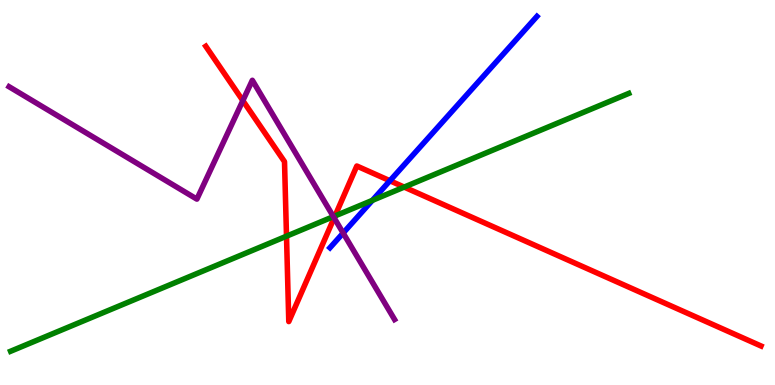[{'lines': ['blue', 'red'], 'intersections': [{'x': 5.03, 'y': 5.31}]}, {'lines': ['green', 'red'], 'intersections': [{'x': 3.7, 'y': 3.87}, {'x': 4.32, 'y': 4.39}, {'x': 5.22, 'y': 5.14}]}, {'lines': ['purple', 'red'], 'intersections': [{'x': 3.13, 'y': 7.39}, {'x': 4.31, 'y': 4.34}]}, {'lines': ['blue', 'green'], 'intersections': [{'x': 4.8, 'y': 4.8}]}, {'lines': ['blue', 'purple'], 'intersections': [{'x': 4.43, 'y': 3.95}]}, {'lines': ['green', 'purple'], 'intersections': [{'x': 4.3, 'y': 4.37}]}]